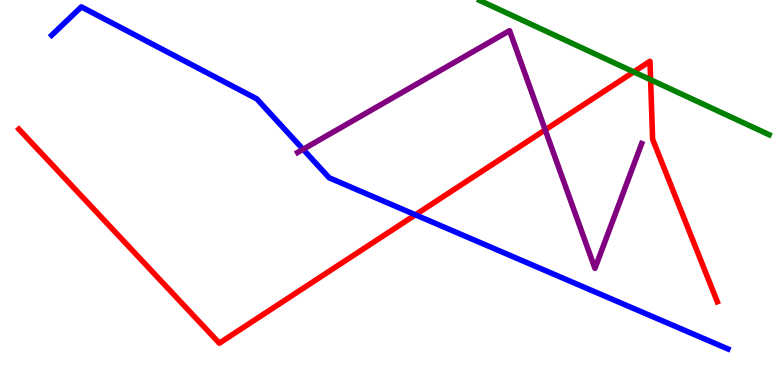[{'lines': ['blue', 'red'], 'intersections': [{'x': 5.36, 'y': 4.42}]}, {'lines': ['green', 'red'], 'intersections': [{'x': 8.18, 'y': 8.13}, {'x': 8.39, 'y': 7.93}]}, {'lines': ['purple', 'red'], 'intersections': [{'x': 7.03, 'y': 6.63}]}, {'lines': ['blue', 'green'], 'intersections': []}, {'lines': ['blue', 'purple'], 'intersections': [{'x': 3.91, 'y': 6.12}]}, {'lines': ['green', 'purple'], 'intersections': []}]